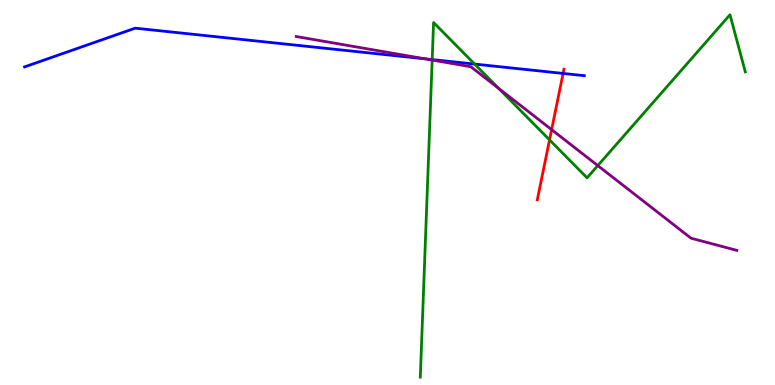[{'lines': ['blue', 'red'], 'intersections': [{'x': 7.27, 'y': 8.09}]}, {'lines': ['green', 'red'], 'intersections': [{'x': 7.09, 'y': 6.37}]}, {'lines': ['purple', 'red'], 'intersections': [{'x': 7.12, 'y': 6.63}]}, {'lines': ['blue', 'green'], 'intersections': [{'x': 5.58, 'y': 8.45}, {'x': 6.12, 'y': 8.34}]}, {'lines': ['blue', 'purple'], 'intersections': [{'x': 5.49, 'y': 8.47}]}, {'lines': ['green', 'purple'], 'intersections': [{'x': 5.58, 'y': 8.44}, {'x': 6.43, 'y': 7.7}, {'x': 7.71, 'y': 5.7}]}]